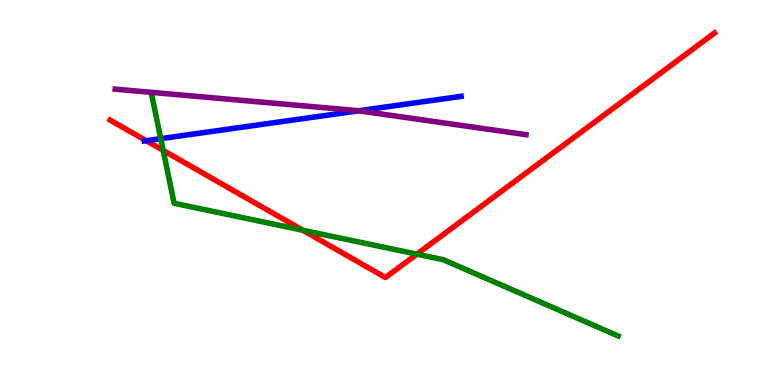[{'lines': ['blue', 'red'], 'intersections': [{'x': 1.89, 'y': 6.35}]}, {'lines': ['green', 'red'], 'intersections': [{'x': 2.11, 'y': 6.09}, {'x': 3.91, 'y': 4.02}, {'x': 5.38, 'y': 3.4}]}, {'lines': ['purple', 'red'], 'intersections': []}, {'lines': ['blue', 'green'], 'intersections': [{'x': 2.07, 'y': 6.4}]}, {'lines': ['blue', 'purple'], 'intersections': [{'x': 4.63, 'y': 7.12}]}, {'lines': ['green', 'purple'], 'intersections': []}]